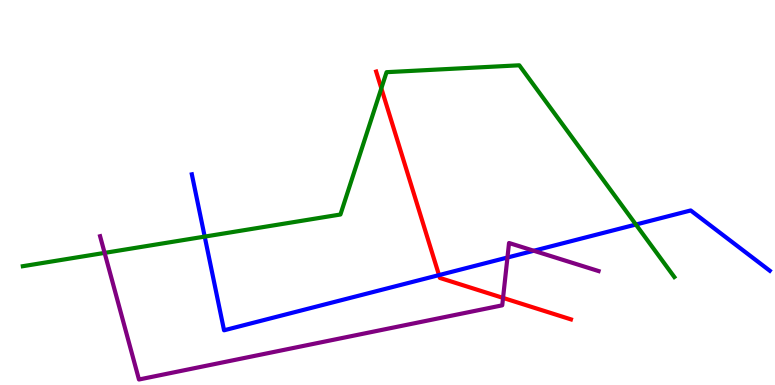[{'lines': ['blue', 'red'], 'intersections': [{'x': 5.66, 'y': 2.85}]}, {'lines': ['green', 'red'], 'intersections': [{'x': 4.92, 'y': 7.71}]}, {'lines': ['purple', 'red'], 'intersections': [{'x': 6.49, 'y': 2.26}]}, {'lines': ['blue', 'green'], 'intersections': [{'x': 2.64, 'y': 3.85}, {'x': 8.21, 'y': 4.17}]}, {'lines': ['blue', 'purple'], 'intersections': [{'x': 6.55, 'y': 3.31}, {'x': 6.89, 'y': 3.49}]}, {'lines': ['green', 'purple'], 'intersections': [{'x': 1.35, 'y': 3.43}]}]